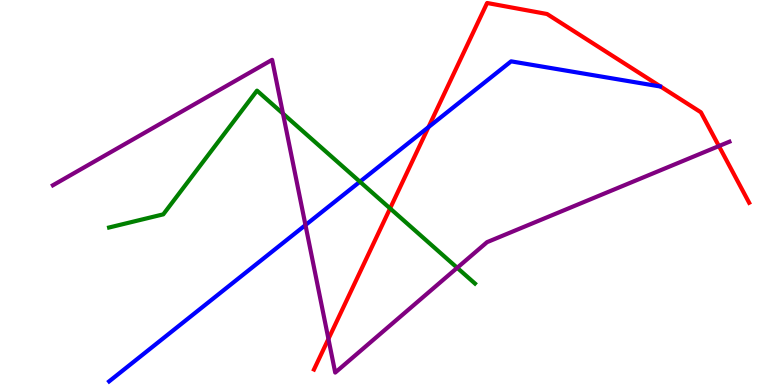[{'lines': ['blue', 'red'], 'intersections': [{'x': 5.53, 'y': 6.7}]}, {'lines': ['green', 'red'], 'intersections': [{'x': 5.03, 'y': 4.59}]}, {'lines': ['purple', 'red'], 'intersections': [{'x': 4.24, 'y': 1.2}, {'x': 9.28, 'y': 6.21}]}, {'lines': ['blue', 'green'], 'intersections': [{'x': 4.64, 'y': 5.28}]}, {'lines': ['blue', 'purple'], 'intersections': [{'x': 3.94, 'y': 4.15}]}, {'lines': ['green', 'purple'], 'intersections': [{'x': 3.65, 'y': 7.05}, {'x': 5.9, 'y': 3.04}]}]